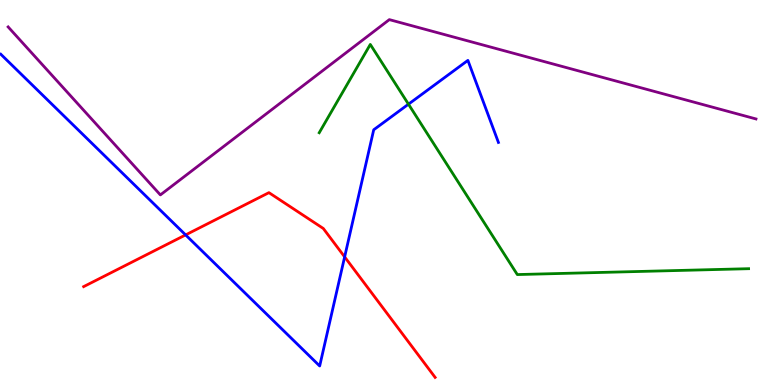[{'lines': ['blue', 'red'], 'intersections': [{'x': 2.39, 'y': 3.9}, {'x': 4.45, 'y': 3.33}]}, {'lines': ['green', 'red'], 'intersections': []}, {'lines': ['purple', 'red'], 'intersections': []}, {'lines': ['blue', 'green'], 'intersections': [{'x': 5.27, 'y': 7.29}]}, {'lines': ['blue', 'purple'], 'intersections': []}, {'lines': ['green', 'purple'], 'intersections': []}]